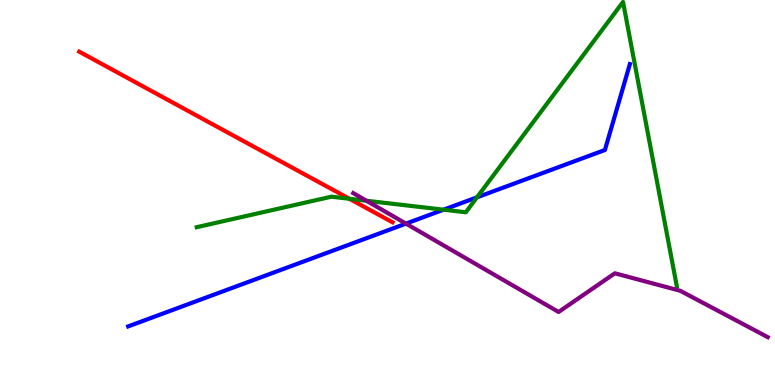[{'lines': ['blue', 'red'], 'intersections': []}, {'lines': ['green', 'red'], 'intersections': [{'x': 4.51, 'y': 4.84}]}, {'lines': ['purple', 'red'], 'intersections': []}, {'lines': ['blue', 'green'], 'intersections': [{'x': 5.72, 'y': 4.55}, {'x': 6.15, 'y': 4.87}]}, {'lines': ['blue', 'purple'], 'intersections': [{'x': 5.24, 'y': 4.19}]}, {'lines': ['green', 'purple'], 'intersections': [{'x': 4.73, 'y': 4.79}]}]